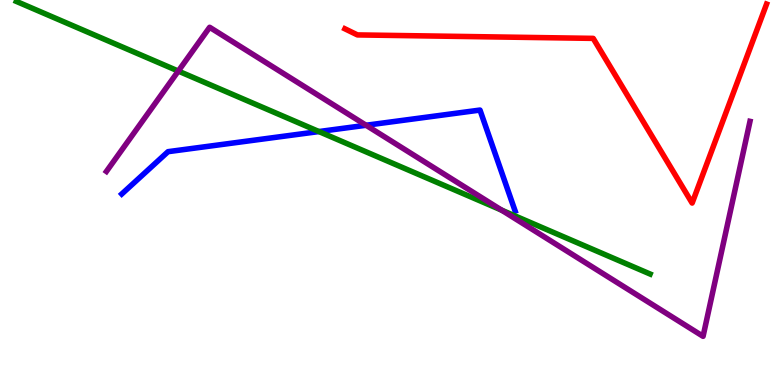[{'lines': ['blue', 'red'], 'intersections': []}, {'lines': ['green', 'red'], 'intersections': []}, {'lines': ['purple', 'red'], 'intersections': []}, {'lines': ['blue', 'green'], 'intersections': [{'x': 4.12, 'y': 6.58}]}, {'lines': ['blue', 'purple'], 'intersections': [{'x': 4.72, 'y': 6.75}]}, {'lines': ['green', 'purple'], 'intersections': [{'x': 2.3, 'y': 8.15}, {'x': 6.47, 'y': 4.54}]}]